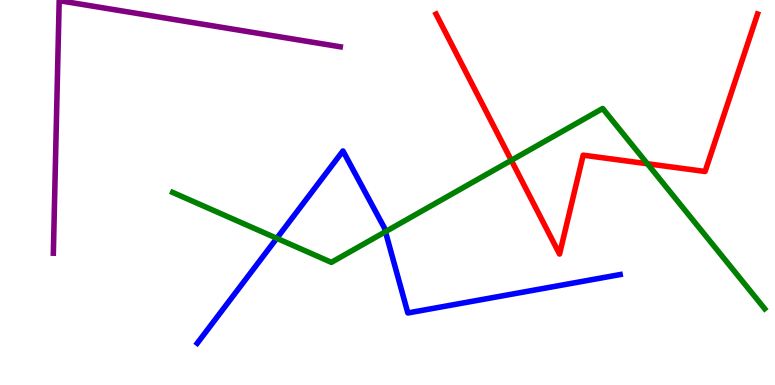[{'lines': ['blue', 'red'], 'intersections': []}, {'lines': ['green', 'red'], 'intersections': [{'x': 6.6, 'y': 5.84}, {'x': 8.35, 'y': 5.75}]}, {'lines': ['purple', 'red'], 'intersections': []}, {'lines': ['blue', 'green'], 'intersections': [{'x': 3.57, 'y': 3.81}, {'x': 4.97, 'y': 3.98}]}, {'lines': ['blue', 'purple'], 'intersections': []}, {'lines': ['green', 'purple'], 'intersections': []}]